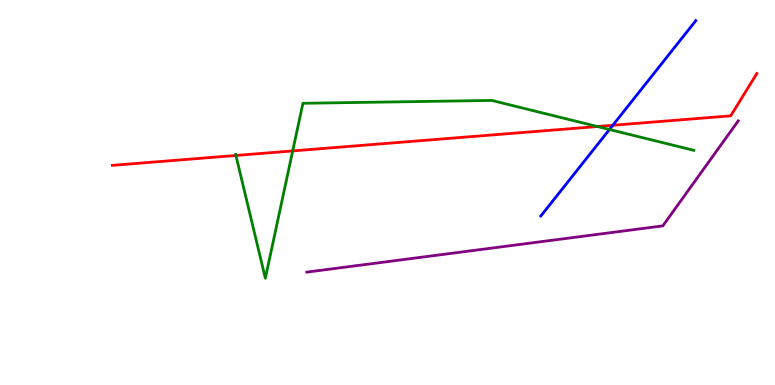[{'lines': ['blue', 'red'], 'intersections': [{'x': 7.91, 'y': 6.75}]}, {'lines': ['green', 'red'], 'intersections': [{'x': 3.04, 'y': 5.96}, {'x': 3.78, 'y': 6.08}, {'x': 7.71, 'y': 6.71}]}, {'lines': ['purple', 'red'], 'intersections': []}, {'lines': ['blue', 'green'], 'intersections': [{'x': 7.86, 'y': 6.64}]}, {'lines': ['blue', 'purple'], 'intersections': []}, {'lines': ['green', 'purple'], 'intersections': []}]